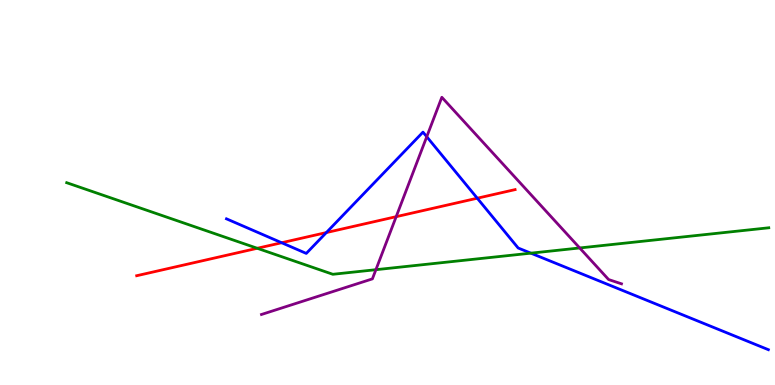[{'lines': ['blue', 'red'], 'intersections': [{'x': 3.63, 'y': 3.7}, {'x': 4.21, 'y': 3.96}, {'x': 6.16, 'y': 4.85}]}, {'lines': ['green', 'red'], 'intersections': [{'x': 3.32, 'y': 3.55}]}, {'lines': ['purple', 'red'], 'intersections': [{'x': 5.11, 'y': 4.37}]}, {'lines': ['blue', 'green'], 'intersections': [{'x': 6.85, 'y': 3.42}]}, {'lines': ['blue', 'purple'], 'intersections': [{'x': 5.51, 'y': 6.45}]}, {'lines': ['green', 'purple'], 'intersections': [{'x': 4.85, 'y': 2.99}, {'x': 7.48, 'y': 3.56}]}]